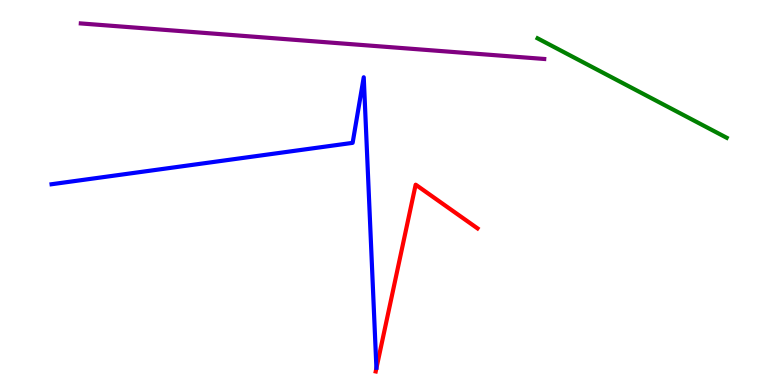[{'lines': ['blue', 'red'], 'intersections': []}, {'lines': ['green', 'red'], 'intersections': []}, {'lines': ['purple', 'red'], 'intersections': []}, {'lines': ['blue', 'green'], 'intersections': []}, {'lines': ['blue', 'purple'], 'intersections': []}, {'lines': ['green', 'purple'], 'intersections': []}]